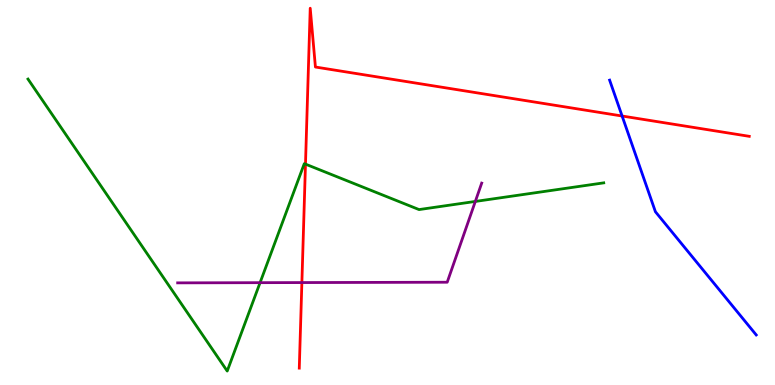[{'lines': ['blue', 'red'], 'intersections': [{'x': 8.03, 'y': 6.99}]}, {'lines': ['green', 'red'], 'intersections': [{'x': 3.94, 'y': 5.74}]}, {'lines': ['purple', 'red'], 'intersections': [{'x': 3.9, 'y': 2.66}]}, {'lines': ['blue', 'green'], 'intersections': []}, {'lines': ['blue', 'purple'], 'intersections': []}, {'lines': ['green', 'purple'], 'intersections': [{'x': 3.36, 'y': 2.66}, {'x': 6.13, 'y': 4.77}]}]